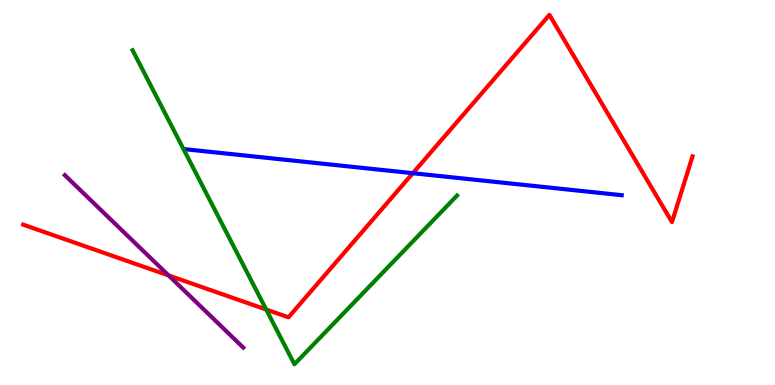[{'lines': ['blue', 'red'], 'intersections': [{'x': 5.33, 'y': 5.5}]}, {'lines': ['green', 'red'], 'intersections': [{'x': 3.44, 'y': 1.96}]}, {'lines': ['purple', 'red'], 'intersections': [{'x': 2.18, 'y': 2.85}]}, {'lines': ['blue', 'green'], 'intersections': []}, {'lines': ['blue', 'purple'], 'intersections': []}, {'lines': ['green', 'purple'], 'intersections': []}]